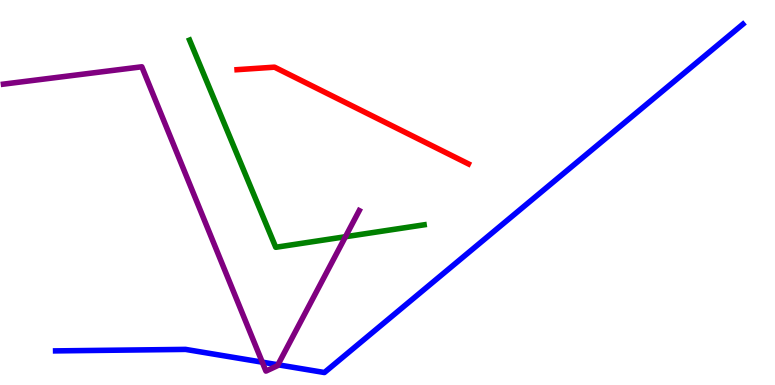[{'lines': ['blue', 'red'], 'intersections': []}, {'lines': ['green', 'red'], 'intersections': []}, {'lines': ['purple', 'red'], 'intersections': []}, {'lines': ['blue', 'green'], 'intersections': []}, {'lines': ['blue', 'purple'], 'intersections': [{'x': 3.38, 'y': 0.593}, {'x': 3.59, 'y': 0.525}]}, {'lines': ['green', 'purple'], 'intersections': [{'x': 4.46, 'y': 3.85}]}]